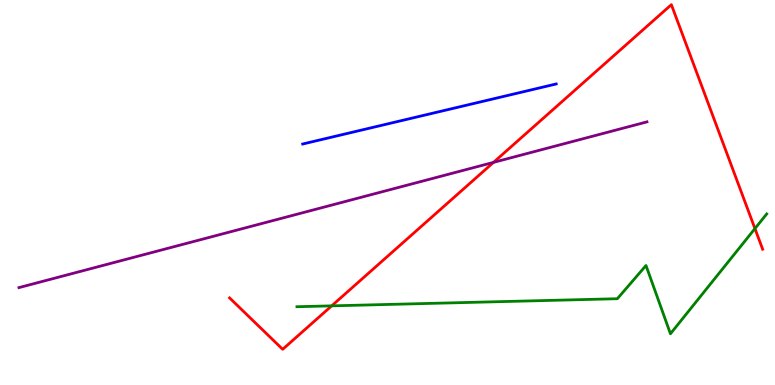[{'lines': ['blue', 'red'], 'intersections': []}, {'lines': ['green', 'red'], 'intersections': [{'x': 4.28, 'y': 2.06}, {'x': 9.74, 'y': 4.06}]}, {'lines': ['purple', 'red'], 'intersections': [{'x': 6.37, 'y': 5.78}]}, {'lines': ['blue', 'green'], 'intersections': []}, {'lines': ['blue', 'purple'], 'intersections': []}, {'lines': ['green', 'purple'], 'intersections': []}]